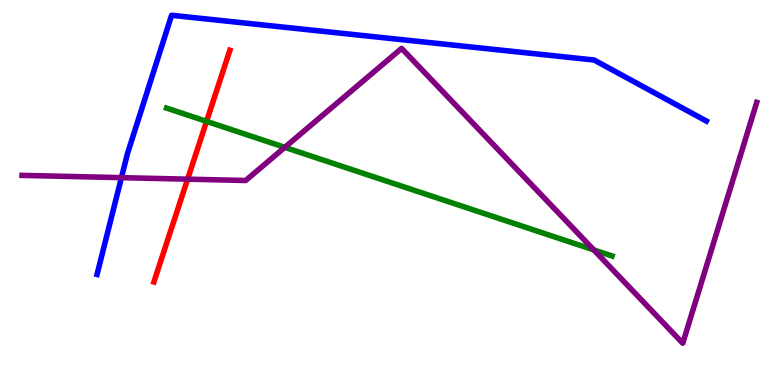[{'lines': ['blue', 'red'], 'intersections': []}, {'lines': ['green', 'red'], 'intersections': [{'x': 2.67, 'y': 6.85}]}, {'lines': ['purple', 'red'], 'intersections': [{'x': 2.42, 'y': 5.35}]}, {'lines': ['blue', 'green'], 'intersections': []}, {'lines': ['blue', 'purple'], 'intersections': [{'x': 1.57, 'y': 5.39}]}, {'lines': ['green', 'purple'], 'intersections': [{'x': 3.67, 'y': 6.17}, {'x': 7.66, 'y': 3.51}]}]